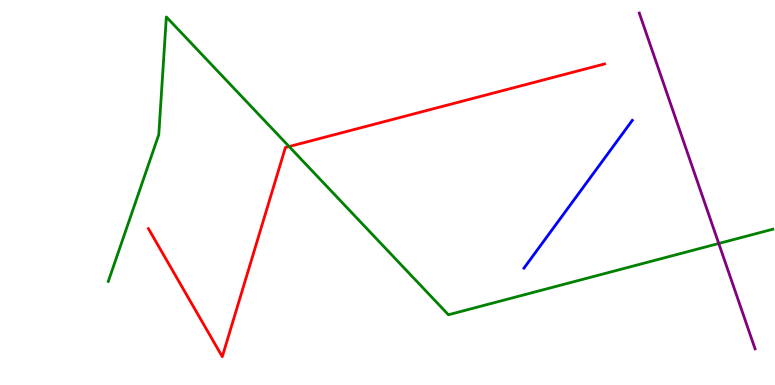[{'lines': ['blue', 'red'], 'intersections': []}, {'lines': ['green', 'red'], 'intersections': [{'x': 3.73, 'y': 6.19}]}, {'lines': ['purple', 'red'], 'intersections': []}, {'lines': ['blue', 'green'], 'intersections': []}, {'lines': ['blue', 'purple'], 'intersections': []}, {'lines': ['green', 'purple'], 'intersections': [{'x': 9.27, 'y': 3.68}]}]